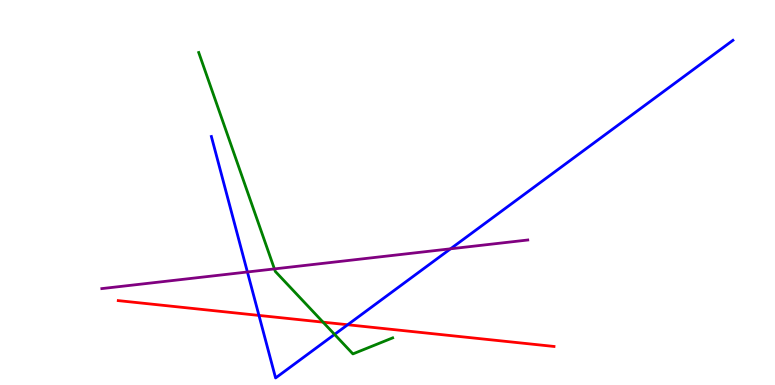[{'lines': ['blue', 'red'], 'intersections': [{'x': 3.34, 'y': 1.81}, {'x': 4.49, 'y': 1.56}]}, {'lines': ['green', 'red'], 'intersections': [{'x': 4.17, 'y': 1.63}]}, {'lines': ['purple', 'red'], 'intersections': []}, {'lines': ['blue', 'green'], 'intersections': [{'x': 4.32, 'y': 1.31}]}, {'lines': ['blue', 'purple'], 'intersections': [{'x': 3.19, 'y': 2.94}, {'x': 5.81, 'y': 3.54}]}, {'lines': ['green', 'purple'], 'intersections': [{'x': 3.54, 'y': 3.02}]}]